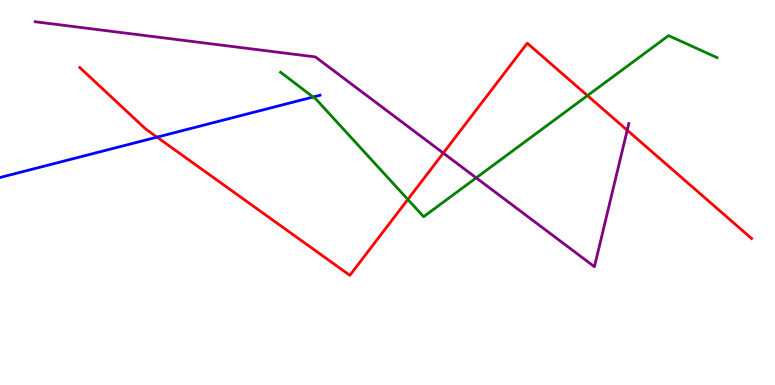[{'lines': ['blue', 'red'], 'intersections': [{'x': 2.03, 'y': 6.44}]}, {'lines': ['green', 'red'], 'intersections': [{'x': 5.26, 'y': 4.82}, {'x': 7.58, 'y': 7.52}]}, {'lines': ['purple', 'red'], 'intersections': [{'x': 5.72, 'y': 6.02}, {'x': 8.09, 'y': 6.62}]}, {'lines': ['blue', 'green'], 'intersections': [{'x': 4.04, 'y': 7.48}]}, {'lines': ['blue', 'purple'], 'intersections': []}, {'lines': ['green', 'purple'], 'intersections': [{'x': 6.14, 'y': 5.38}]}]